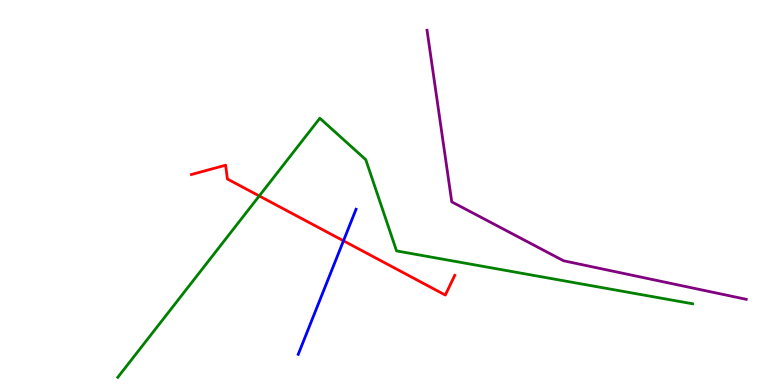[{'lines': ['blue', 'red'], 'intersections': [{'x': 4.43, 'y': 3.75}]}, {'lines': ['green', 'red'], 'intersections': [{'x': 3.35, 'y': 4.91}]}, {'lines': ['purple', 'red'], 'intersections': []}, {'lines': ['blue', 'green'], 'intersections': []}, {'lines': ['blue', 'purple'], 'intersections': []}, {'lines': ['green', 'purple'], 'intersections': []}]